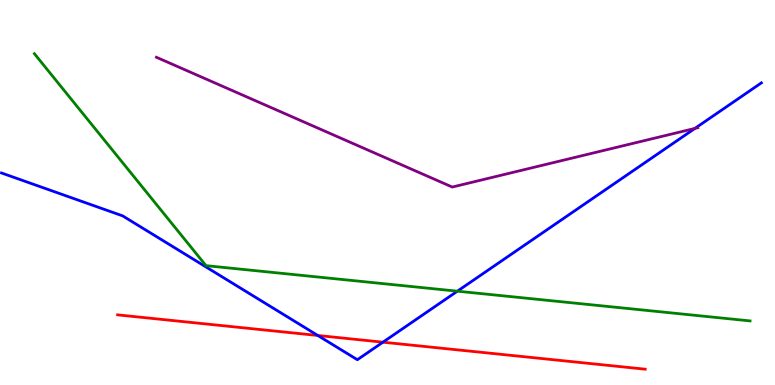[{'lines': ['blue', 'red'], 'intersections': [{'x': 4.1, 'y': 1.29}, {'x': 4.94, 'y': 1.11}]}, {'lines': ['green', 'red'], 'intersections': []}, {'lines': ['purple', 'red'], 'intersections': []}, {'lines': ['blue', 'green'], 'intersections': [{'x': 5.9, 'y': 2.44}]}, {'lines': ['blue', 'purple'], 'intersections': [{'x': 8.97, 'y': 6.66}]}, {'lines': ['green', 'purple'], 'intersections': []}]